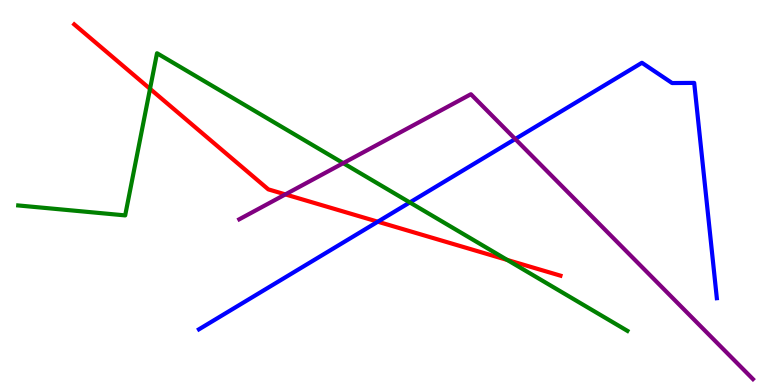[{'lines': ['blue', 'red'], 'intersections': [{'x': 4.87, 'y': 4.24}]}, {'lines': ['green', 'red'], 'intersections': [{'x': 1.94, 'y': 7.69}, {'x': 6.55, 'y': 3.25}]}, {'lines': ['purple', 'red'], 'intersections': [{'x': 3.68, 'y': 4.95}]}, {'lines': ['blue', 'green'], 'intersections': [{'x': 5.29, 'y': 4.74}]}, {'lines': ['blue', 'purple'], 'intersections': [{'x': 6.65, 'y': 6.39}]}, {'lines': ['green', 'purple'], 'intersections': [{'x': 4.43, 'y': 5.76}]}]